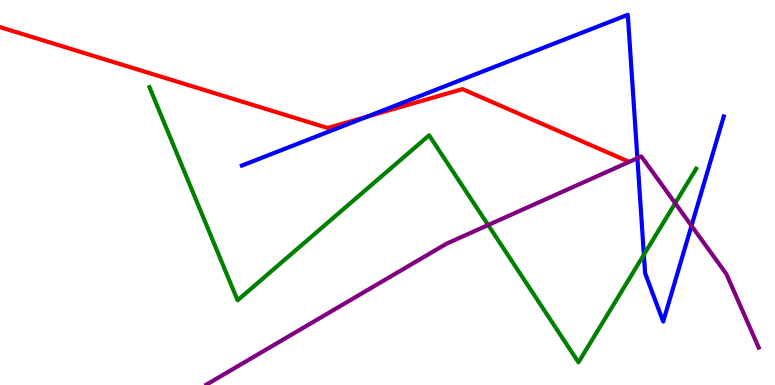[{'lines': ['blue', 'red'], 'intersections': [{'x': 4.74, 'y': 6.97}]}, {'lines': ['green', 'red'], 'intersections': []}, {'lines': ['purple', 'red'], 'intersections': []}, {'lines': ['blue', 'green'], 'intersections': [{'x': 8.31, 'y': 3.38}]}, {'lines': ['blue', 'purple'], 'intersections': [{'x': 8.22, 'y': 5.89}, {'x': 8.92, 'y': 4.14}]}, {'lines': ['green', 'purple'], 'intersections': [{'x': 6.3, 'y': 4.15}, {'x': 8.71, 'y': 4.72}]}]